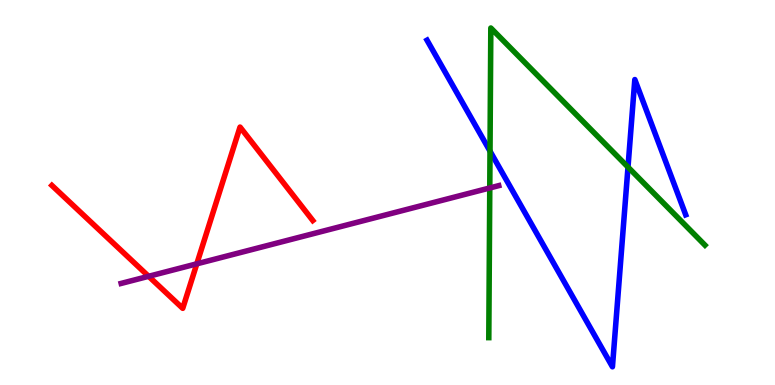[{'lines': ['blue', 'red'], 'intersections': []}, {'lines': ['green', 'red'], 'intersections': []}, {'lines': ['purple', 'red'], 'intersections': [{'x': 1.92, 'y': 2.82}, {'x': 2.54, 'y': 3.15}]}, {'lines': ['blue', 'green'], 'intersections': [{'x': 6.32, 'y': 6.07}, {'x': 8.1, 'y': 5.66}]}, {'lines': ['blue', 'purple'], 'intersections': []}, {'lines': ['green', 'purple'], 'intersections': [{'x': 6.32, 'y': 5.12}]}]